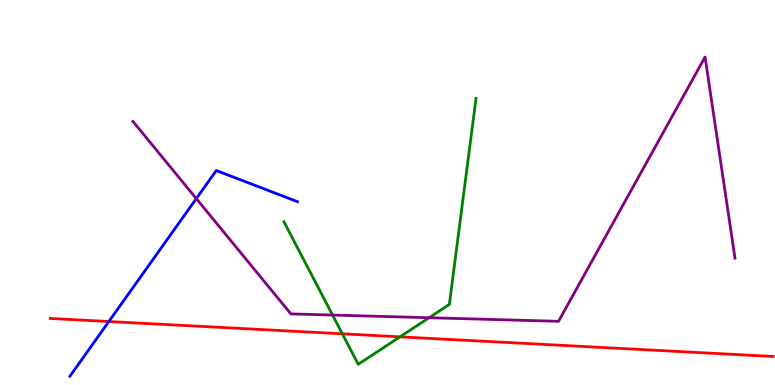[{'lines': ['blue', 'red'], 'intersections': [{'x': 1.4, 'y': 1.65}]}, {'lines': ['green', 'red'], 'intersections': [{'x': 4.42, 'y': 1.33}, {'x': 5.16, 'y': 1.25}]}, {'lines': ['purple', 'red'], 'intersections': []}, {'lines': ['blue', 'green'], 'intersections': []}, {'lines': ['blue', 'purple'], 'intersections': [{'x': 2.53, 'y': 4.84}]}, {'lines': ['green', 'purple'], 'intersections': [{'x': 4.29, 'y': 1.82}, {'x': 5.54, 'y': 1.75}]}]